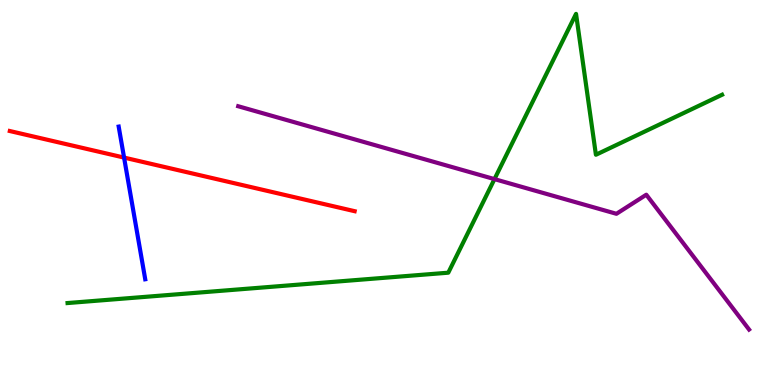[{'lines': ['blue', 'red'], 'intersections': [{'x': 1.6, 'y': 5.91}]}, {'lines': ['green', 'red'], 'intersections': []}, {'lines': ['purple', 'red'], 'intersections': []}, {'lines': ['blue', 'green'], 'intersections': []}, {'lines': ['blue', 'purple'], 'intersections': []}, {'lines': ['green', 'purple'], 'intersections': [{'x': 6.38, 'y': 5.35}]}]